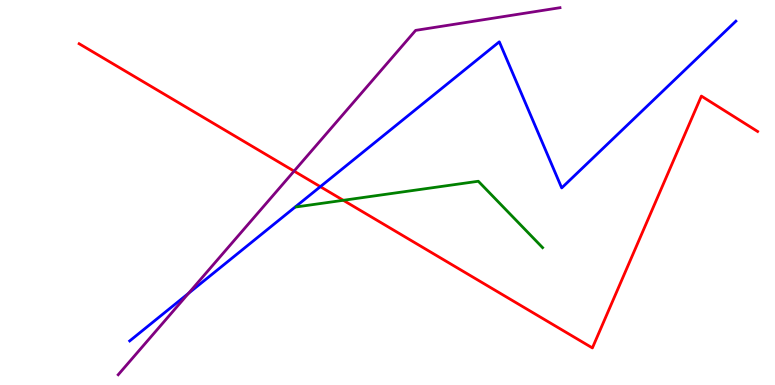[{'lines': ['blue', 'red'], 'intersections': [{'x': 4.13, 'y': 5.15}]}, {'lines': ['green', 'red'], 'intersections': [{'x': 4.43, 'y': 4.8}]}, {'lines': ['purple', 'red'], 'intersections': [{'x': 3.79, 'y': 5.56}]}, {'lines': ['blue', 'green'], 'intersections': []}, {'lines': ['blue', 'purple'], 'intersections': [{'x': 2.43, 'y': 2.38}]}, {'lines': ['green', 'purple'], 'intersections': []}]